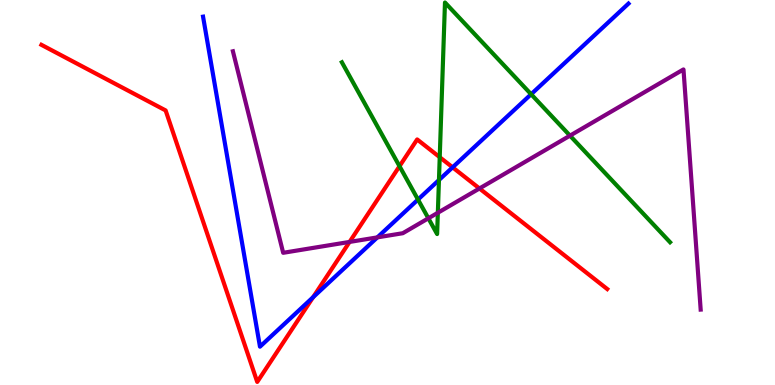[{'lines': ['blue', 'red'], 'intersections': [{'x': 4.04, 'y': 2.28}, {'x': 5.84, 'y': 5.65}]}, {'lines': ['green', 'red'], 'intersections': [{'x': 5.15, 'y': 5.68}, {'x': 5.67, 'y': 5.92}]}, {'lines': ['purple', 'red'], 'intersections': [{'x': 4.51, 'y': 3.72}, {'x': 6.19, 'y': 5.1}]}, {'lines': ['blue', 'green'], 'intersections': [{'x': 5.39, 'y': 4.82}, {'x': 5.66, 'y': 5.32}, {'x': 6.85, 'y': 7.55}]}, {'lines': ['blue', 'purple'], 'intersections': [{'x': 4.87, 'y': 3.83}]}, {'lines': ['green', 'purple'], 'intersections': [{'x': 5.53, 'y': 4.33}, {'x': 5.65, 'y': 4.47}, {'x': 7.35, 'y': 6.48}]}]